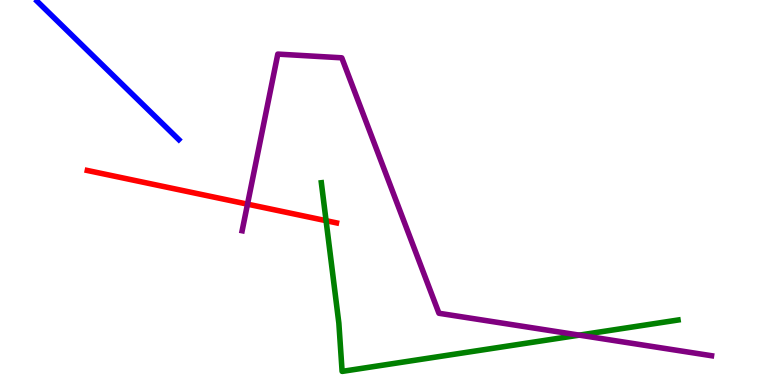[{'lines': ['blue', 'red'], 'intersections': []}, {'lines': ['green', 'red'], 'intersections': [{'x': 4.21, 'y': 4.27}]}, {'lines': ['purple', 'red'], 'intersections': [{'x': 3.19, 'y': 4.7}]}, {'lines': ['blue', 'green'], 'intersections': []}, {'lines': ['blue', 'purple'], 'intersections': []}, {'lines': ['green', 'purple'], 'intersections': [{'x': 7.47, 'y': 1.3}]}]